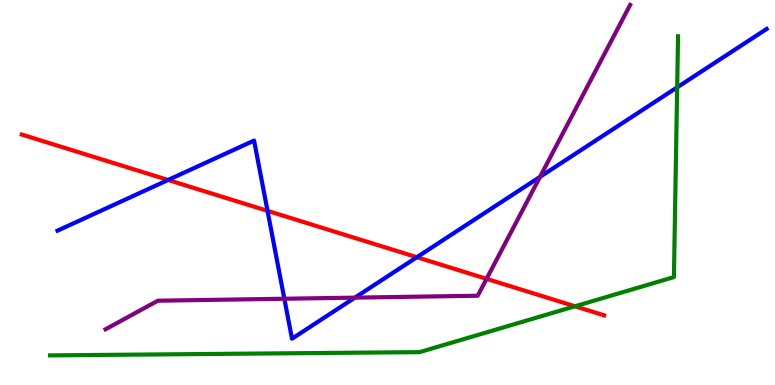[{'lines': ['blue', 'red'], 'intersections': [{'x': 2.17, 'y': 5.33}, {'x': 3.45, 'y': 4.52}, {'x': 5.38, 'y': 3.32}]}, {'lines': ['green', 'red'], 'intersections': [{'x': 7.42, 'y': 2.04}]}, {'lines': ['purple', 'red'], 'intersections': [{'x': 6.28, 'y': 2.76}]}, {'lines': ['blue', 'green'], 'intersections': [{'x': 8.74, 'y': 7.73}]}, {'lines': ['blue', 'purple'], 'intersections': [{'x': 3.67, 'y': 2.24}, {'x': 4.58, 'y': 2.27}, {'x': 6.97, 'y': 5.41}]}, {'lines': ['green', 'purple'], 'intersections': []}]